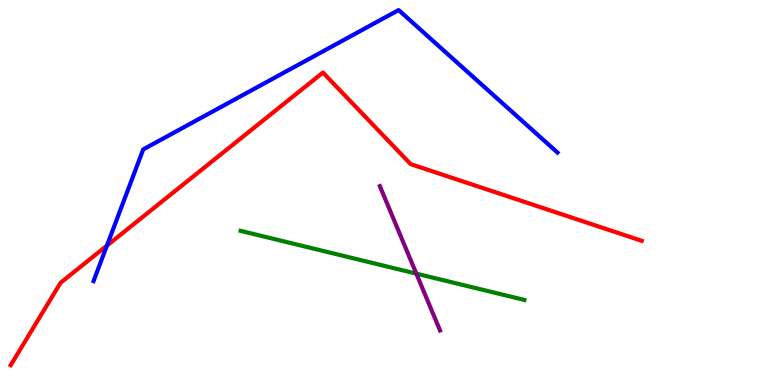[{'lines': ['blue', 'red'], 'intersections': [{'x': 1.38, 'y': 3.62}]}, {'lines': ['green', 'red'], 'intersections': []}, {'lines': ['purple', 'red'], 'intersections': []}, {'lines': ['blue', 'green'], 'intersections': []}, {'lines': ['blue', 'purple'], 'intersections': []}, {'lines': ['green', 'purple'], 'intersections': [{'x': 5.37, 'y': 2.89}]}]